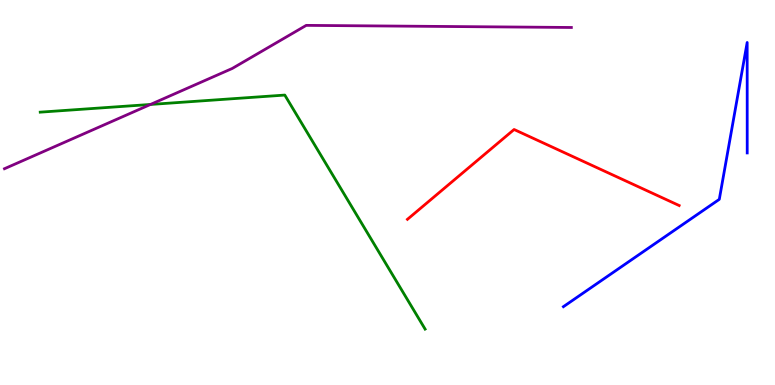[{'lines': ['blue', 'red'], 'intersections': []}, {'lines': ['green', 'red'], 'intersections': []}, {'lines': ['purple', 'red'], 'intersections': []}, {'lines': ['blue', 'green'], 'intersections': []}, {'lines': ['blue', 'purple'], 'intersections': []}, {'lines': ['green', 'purple'], 'intersections': [{'x': 1.94, 'y': 7.29}]}]